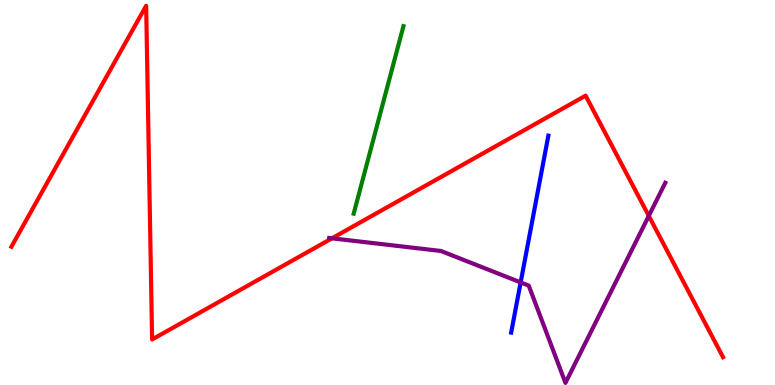[{'lines': ['blue', 'red'], 'intersections': []}, {'lines': ['green', 'red'], 'intersections': []}, {'lines': ['purple', 'red'], 'intersections': [{'x': 4.28, 'y': 3.81}, {'x': 8.37, 'y': 4.39}]}, {'lines': ['blue', 'green'], 'intersections': []}, {'lines': ['blue', 'purple'], 'intersections': [{'x': 6.72, 'y': 2.66}]}, {'lines': ['green', 'purple'], 'intersections': []}]